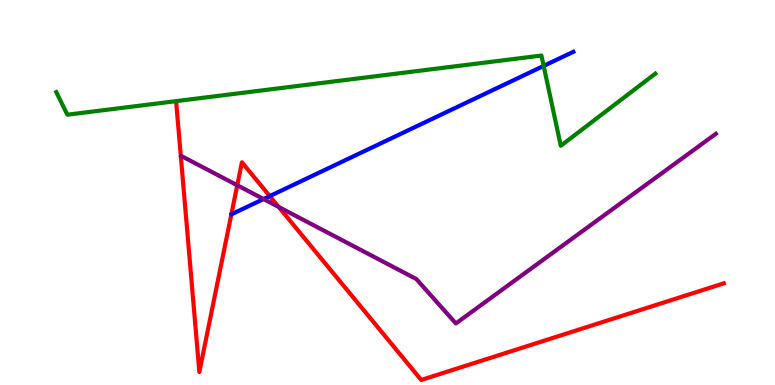[{'lines': ['blue', 'red'], 'intersections': [{'x': 3.48, 'y': 4.91}]}, {'lines': ['green', 'red'], 'intersections': []}, {'lines': ['purple', 'red'], 'intersections': [{'x': 3.06, 'y': 5.19}, {'x': 3.6, 'y': 4.62}]}, {'lines': ['blue', 'green'], 'intersections': [{'x': 7.01, 'y': 8.29}]}, {'lines': ['blue', 'purple'], 'intersections': [{'x': 3.4, 'y': 4.83}]}, {'lines': ['green', 'purple'], 'intersections': []}]